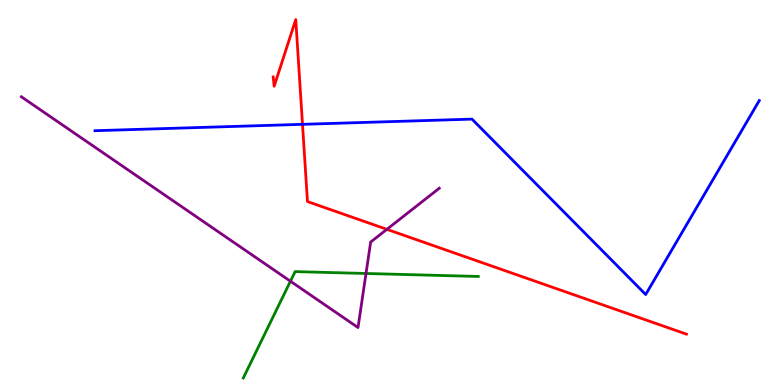[{'lines': ['blue', 'red'], 'intersections': [{'x': 3.9, 'y': 6.77}]}, {'lines': ['green', 'red'], 'intersections': []}, {'lines': ['purple', 'red'], 'intersections': [{'x': 4.99, 'y': 4.04}]}, {'lines': ['blue', 'green'], 'intersections': []}, {'lines': ['blue', 'purple'], 'intersections': []}, {'lines': ['green', 'purple'], 'intersections': [{'x': 3.75, 'y': 2.7}, {'x': 4.72, 'y': 2.9}]}]